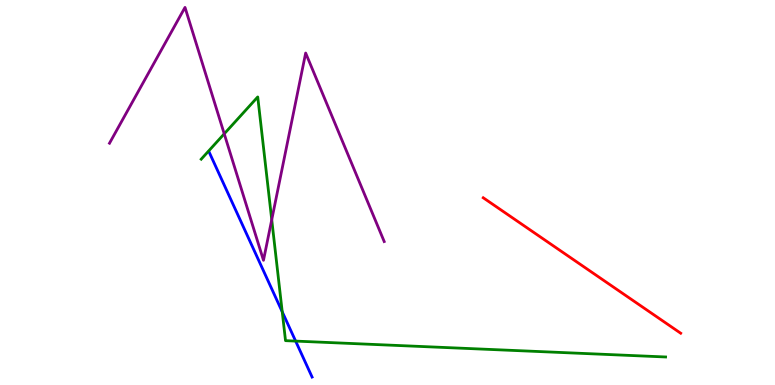[{'lines': ['blue', 'red'], 'intersections': []}, {'lines': ['green', 'red'], 'intersections': []}, {'lines': ['purple', 'red'], 'intersections': []}, {'lines': ['blue', 'green'], 'intersections': [{'x': 3.64, 'y': 1.9}, {'x': 3.81, 'y': 1.14}]}, {'lines': ['blue', 'purple'], 'intersections': []}, {'lines': ['green', 'purple'], 'intersections': [{'x': 2.89, 'y': 6.52}, {'x': 3.51, 'y': 4.29}]}]